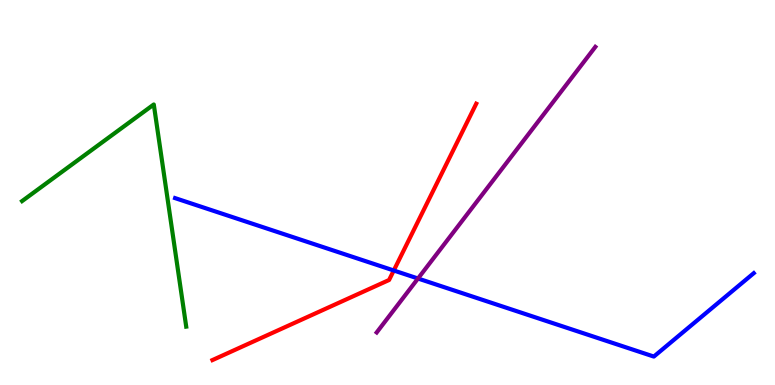[{'lines': ['blue', 'red'], 'intersections': [{'x': 5.08, 'y': 2.97}]}, {'lines': ['green', 'red'], 'intersections': []}, {'lines': ['purple', 'red'], 'intersections': []}, {'lines': ['blue', 'green'], 'intersections': []}, {'lines': ['blue', 'purple'], 'intersections': [{'x': 5.39, 'y': 2.77}]}, {'lines': ['green', 'purple'], 'intersections': []}]